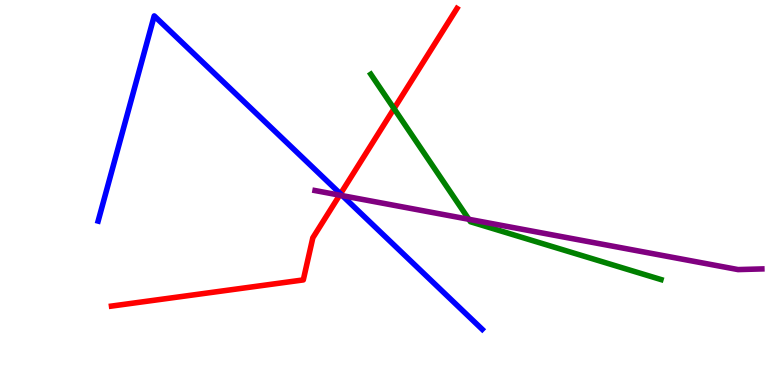[{'lines': ['blue', 'red'], 'intersections': [{'x': 4.39, 'y': 4.96}]}, {'lines': ['green', 'red'], 'intersections': [{'x': 5.08, 'y': 7.18}]}, {'lines': ['purple', 'red'], 'intersections': [{'x': 4.38, 'y': 4.93}]}, {'lines': ['blue', 'green'], 'intersections': []}, {'lines': ['blue', 'purple'], 'intersections': [{'x': 4.42, 'y': 4.92}]}, {'lines': ['green', 'purple'], 'intersections': [{'x': 6.05, 'y': 4.3}]}]